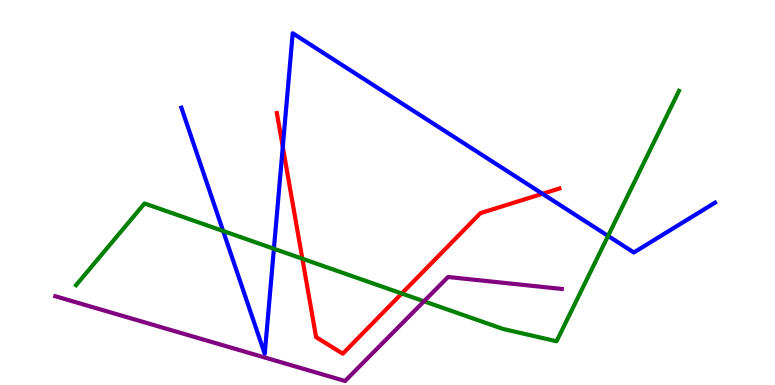[{'lines': ['blue', 'red'], 'intersections': [{'x': 3.65, 'y': 6.18}, {'x': 7.0, 'y': 4.97}]}, {'lines': ['green', 'red'], 'intersections': [{'x': 3.9, 'y': 3.28}, {'x': 5.18, 'y': 2.38}]}, {'lines': ['purple', 'red'], 'intersections': []}, {'lines': ['blue', 'green'], 'intersections': [{'x': 2.88, 'y': 4.0}, {'x': 3.53, 'y': 3.54}, {'x': 7.85, 'y': 3.87}]}, {'lines': ['blue', 'purple'], 'intersections': []}, {'lines': ['green', 'purple'], 'intersections': [{'x': 5.47, 'y': 2.17}]}]